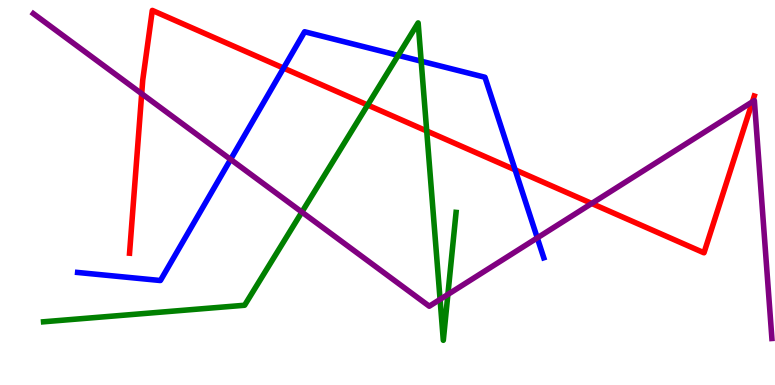[{'lines': ['blue', 'red'], 'intersections': [{'x': 3.66, 'y': 8.23}, {'x': 6.65, 'y': 5.59}]}, {'lines': ['green', 'red'], 'intersections': [{'x': 4.74, 'y': 7.27}, {'x': 5.51, 'y': 6.6}]}, {'lines': ['purple', 'red'], 'intersections': [{'x': 1.83, 'y': 7.57}, {'x': 7.63, 'y': 4.72}, {'x': 9.71, 'y': 7.36}]}, {'lines': ['blue', 'green'], 'intersections': [{'x': 5.14, 'y': 8.56}, {'x': 5.43, 'y': 8.41}]}, {'lines': ['blue', 'purple'], 'intersections': [{'x': 2.98, 'y': 5.86}, {'x': 6.93, 'y': 3.82}]}, {'lines': ['green', 'purple'], 'intersections': [{'x': 3.9, 'y': 4.49}, {'x': 5.68, 'y': 2.22}, {'x': 5.78, 'y': 2.35}]}]